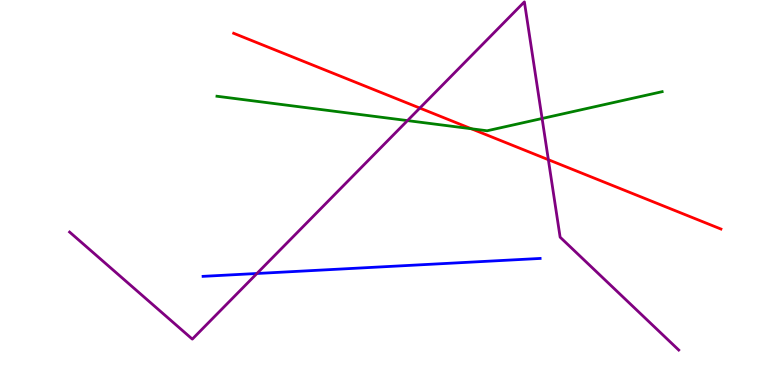[{'lines': ['blue', 'red'], 'intersections': []}, {'lines': ['green', 'red'], 'intersections': [{'x': 6.08, 'y': 6.66}]}, {'lines': ['purple', 'red'], 'intersections': [{'x': 5.42, 'y': 7.19}, {'x': 7.08, 'y': 5.85}]}, {'lines': ['blue', 'green'], 'intersections': []}, {'lines': ['blue', 'purple'], 'intersections': [{'x': 3.32, 'y': 2.9}]}, {'lines': ['green', 'purple'], 'intersections': [{'x': 5.26, 'y': 6.87}, {'x': 6.99, 'y': 6.92}]}]